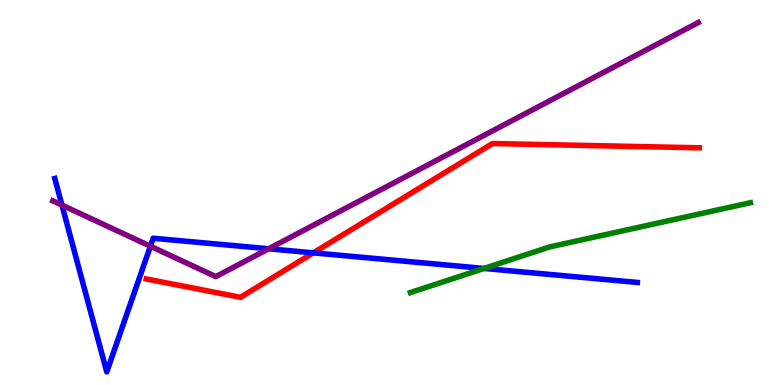[{'lines': ['blue', 'red'], 'intersections': [{'x': 4.04, 'y': 3.43}]}, {'lines': ['green', 'red'], 'intersections': []}, {'lines': ['purple', 'red'], 'intersections': []}, {'lines': ['blue', 'green'], 'intersections': [{'x': 6.25, 'y': 3.03}]}, {'lines': ['blue', 'purple'], 'intersections': [{'x': 0.799, 'y': 4.67}, {'x': 1.94, 'y': 3.6}, {'x': 3.47, 'y': 3.54}]}, {'lines': ['green', 'purple'], 'intersections': []}]